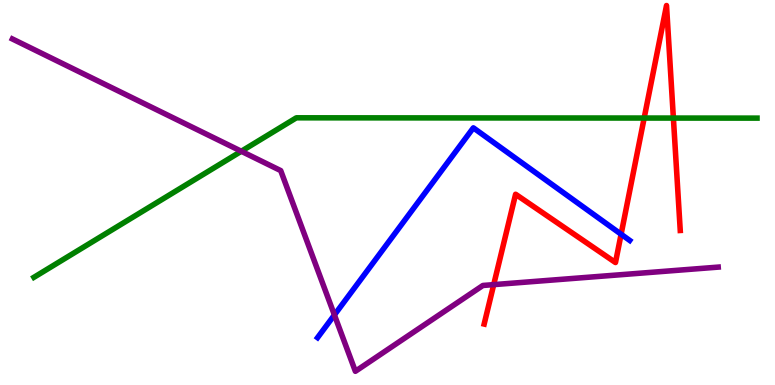[{'lines': ['blue', 'red'], 'intersections': [{'x': 8.01, 'y': 3.92}]}, {'lines': ['green', 'red'], 'intersections': [{'x': 8.31, 'y': 6.93}, {'x': 8.69, 'y': 6.93}]}, {'lines': ['purple', 'red'], 'intersections': [{'x': 6.37, 'y': 2.61}]}, {'lines': ['blue', 'green'], 'intersections': []}, {'lines': ['blue', 'purple'], 'intersections': [{'x': 4.31, 'y': 1.82}]}, {'lines': ['green', 'purple'], 'intersections': [{'x': 3.11, 'y': 6.07}]}]